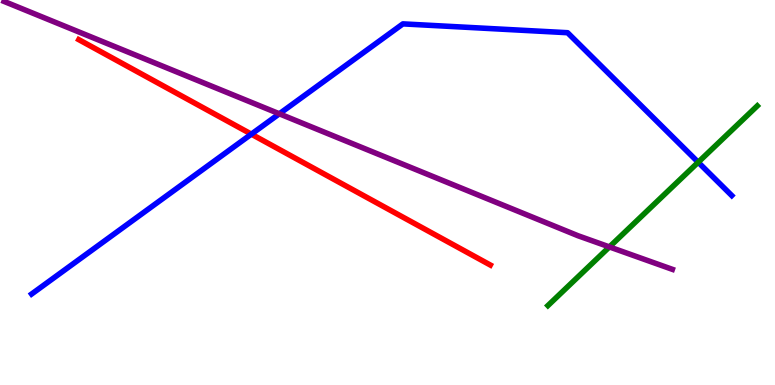[{'lines': ['blue', 'red'], 'intersections': [{'x': 3.24, 'y': 6.52}]}, {'lines': ['green', 'red'], 'intersections': []}, {'lines': ['purple', 'red'], 'intersections': []}, {'lines': ['blue', 'green'], 'intersections': [{'x': 9.01, 'y': 5.79}]}, {'lines': ['blue', 'purple'], 'intersections': [{'x': 3.6, 'y': 7.04}]}, {'lines': ['green', 'purple'], 'intersections': [{'x': 7.86, 'y': 3.59}]}]